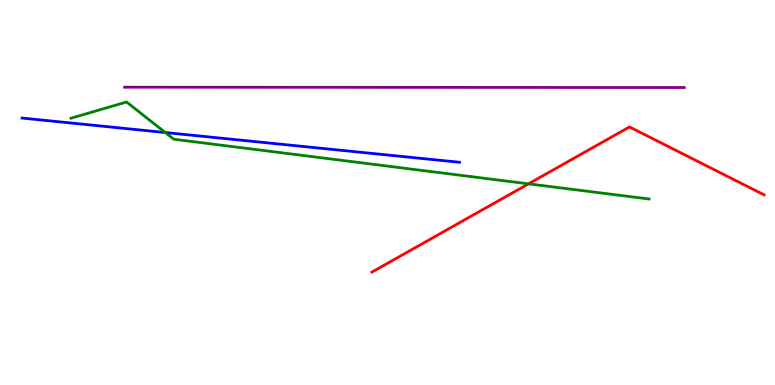[{'lines': ['blue', 'red'], 'intersections': []}, {'lines': ['green', 'red'], 'intersections': [{'x': 6.82, 'y': 5.22}]}, {'lines': ['purple', 'red'], 'intersections': []}, {'lines': ['blue', 'green'], 'intersections': [{'x': 2.13, 'y': 6.56}]}, {'lines': ['blue', 'purple'], 'intersections': []}, {'lines': ['green', 'purple'], 'intersections': []}]